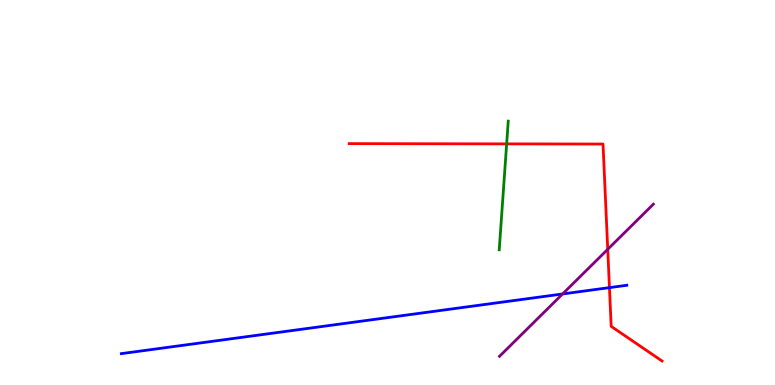[{'lines': ['blue', 'red'], 'intersections': [{'x': 7.86, 'y': 2.53}]}, {'lines': ['green', 'red'], 'intersections': [{'x': 6.54, 'y': 6.26}]}, {'lines': ['purple', 'red'], 'intersections': [{'x': 7.84, 'y': 3.52}]}, {'lines': ['blue', 'green'], 'intersections': []}, {'lines': ['blue', 'purple'], 'intersections': [{'x': 7.26, 'y': 2.36}]}, {'lines': ['green', 'purple'], 'intersections': []}]